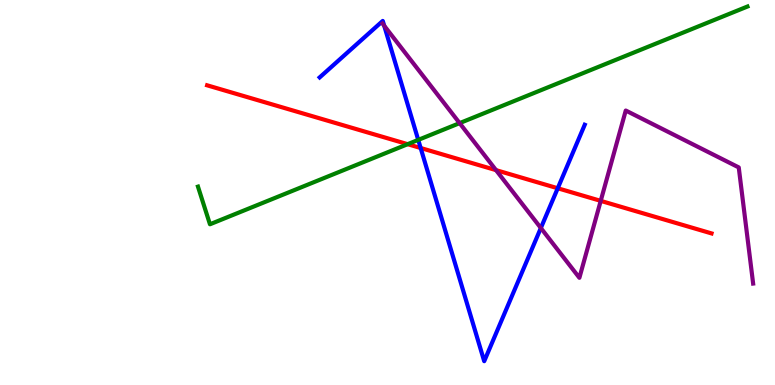[{'lines': ['blue', 'red'], 'intersections': [{'x': 5.43, 'y': 6.16}, {'x': 7.2, 'y': 5.11}]}, {'lines': ['green', 'red'], 'intersections': [{'x': 5.26, 'y': 6.25}]}, {'lines': ['purple', 'red'], 'intersections': [{'x': 6.4, 'y': 5.58}, {'x': 7.75, 'y': 4.78}]}, {'lines': ['blue', 'green'], 'intersections': [{'x': 5.4, 'y': 6.37}]}, {'lines': ['blue', 'purple'], 'intersections': [{'x': 4.96, 'y': 9.33}, {'x': 6.98, 'y': 4.08}]}, {'lines': ['green', 'purple'], 'intersections': [{'x': 5.93, 'y': 6.8}]}]